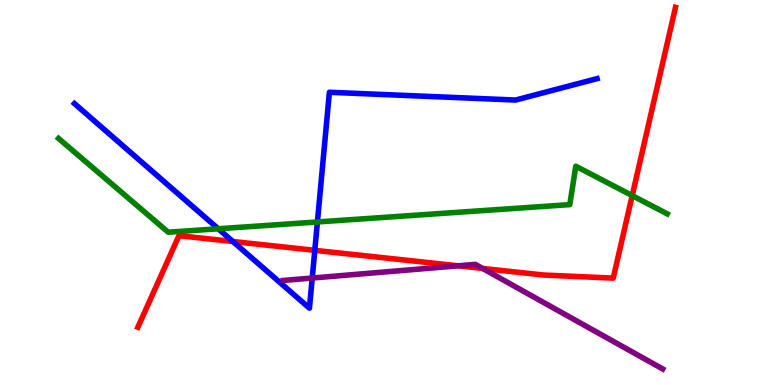[{'lines': ['blue', 'red'], 'intersections': [{'x': 3.0, 'y': 3.73}, {'x': 4.06, 'y': 3.5}]}, {'lines': ['green', 'red'], 'intersections': [{'x': 8.16, 'y': 4.92}]}, {'lines': ['purple', 'red'], 'intersections': [{'x': 5.91, 'y': 3.1}, {'x': 6.23, 'y': 3.03}]}, {'lines': ['blue', 'green'], 'intersections': [{'x': 2.82, 'y': 4.06}, {'x': 4.1, 'y': 4.23}]}, {'lines': ['blue', 'purple'], 'intersections': [{'x': 4.03, 'y': 2.78}]}, {'lines': ['green', 'purple'], 'intersections': []}]